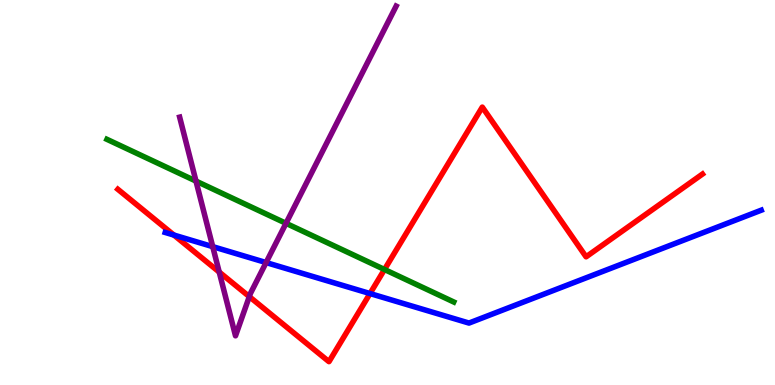[{'lines': ['blue', 'red'], 'intersections': [{'x': 2.24, 'y': 3.89}, {'x': 4.77, 'y': 2.38}]}, {'lines': ['green', 'red'], 'intersections': [{'x': 4.96, 'y': 3.0}]}, {'lines': ['purple', 'red'], 'intersections': [{'x': 2.83, 'y': 2.93}, {'x': 3.22, 'y': 2.3}]}, {'lines': ['blue', 'green'], 'intersections': []}, {'lines': ['blue', 'purple'], 'intersections': [{'x': 2.74, 'y': 3.59}, {'x': 3.43, 'y': 3.18}]}, {'lines': ['green', 'purple'], 'intersections': [{'x': 2.53, 'y': 5.3}, {'x': 3.69, 'y': 4.2}]}]